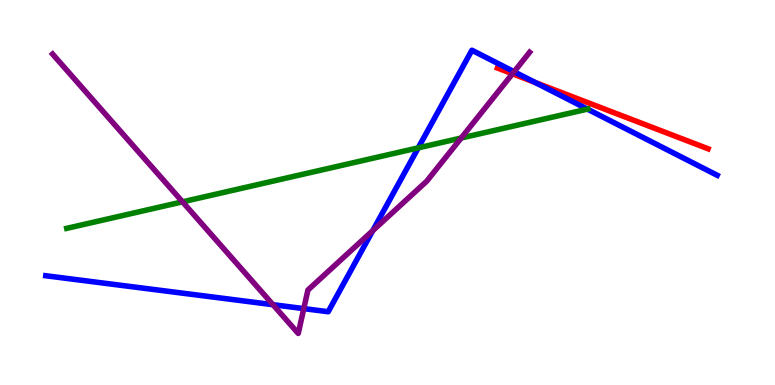[{'lines': ['blue', 'red'], 'intersections': [{'x': 6.9, 'y': 7.86}]}, {'lines': ['green', 'red'], 'intersections': []}, {'lines': ['purple', 'red'], 'intersections': [{'x': 6.61, 'y': 8.08}]}, {'lines': ['blue', 'green'], 'intersections': [{'x': 5.4, 'y': 6.16}, {'x': 7.58, 'y': 7.17}]}, {'lines': ['blue', 'purple'], 'intersections': [{'x': 3.52, 'y': 2.09}, {'x': 3.92, 'y': 1.98}, {'x': 4.81, 'y': 4.01}, {'x': 6.63, 'y': 8.14}]}, {'lines': ['green', 'purple'], 'intersections': [{'x': 2.36, 'y': 4.76}, {'x': 5.95, 'y': 6.41}]}]